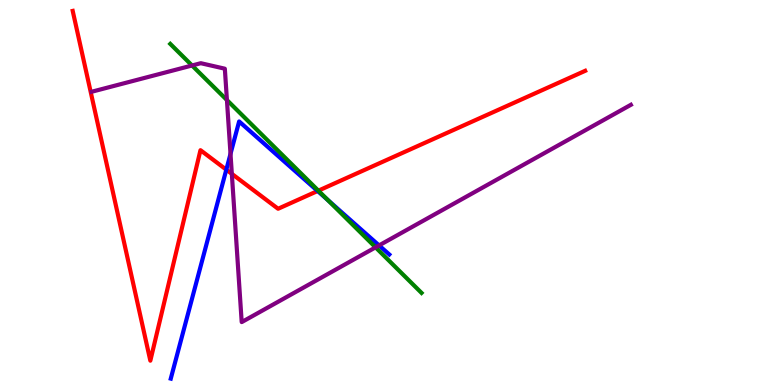[{'lines': ['blue', 'red'], 'intersections': [{'x': 2.92, 'y': 5.59}, {'x': 4.1, 'y': 5.04}]}, {'lines': ['green', 'red'], 'intersections': [{'x': 4.11, 'y': 5.05}]}, {'lines': ['purple', 'red'], 'intersections': [{'x': 2.99, 'y': 5.48}]}, {'lines': ['blue', 'green'], 'intersections': [{'x': 4.23, 'y': 4.81}]}, {'lines': ['blue', 'purple'], 'intersections': [{'x': 2.97, 'y': 6.0}, {'x': 4.89, 'y': 3.63}]}, {'lines': ['green', 'purple'], 'intersections': [{'x': 2.48, 'y': 8.3}, {'x': 2.93, 'y': 7.4}, {'x': 4.85, 'y': 3.58}]}]